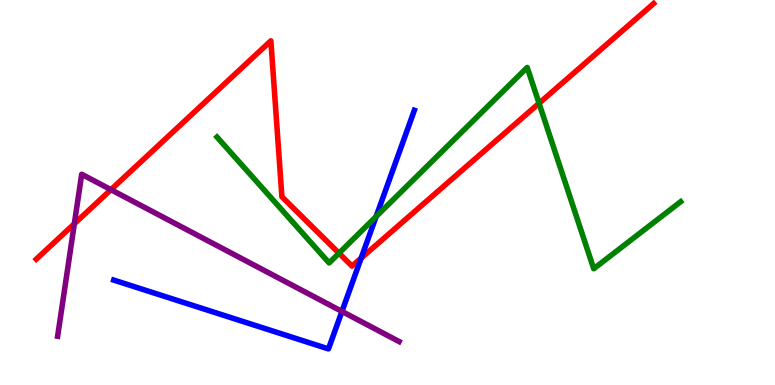[{'lines': ['blue', 'red'], 'intersections': [{'x': 4.66, 'y': 3.3}]}, {'lines': ['green', 'red'], 'intersections': [{'x': 4.37, 'y': 3.42}, {'x': 6.96, 'y': 7.32}]}, {'lines': ['purple', 'red'], 'intersections': [{'x': 0.959, 'y': 4.19}, {'x': 1.43, 'y': 5.07}]}, {'lines': ['blue', 'green'], 'intersections': [{'x': 4.85, 'y': 4.38}]}, {'lines': ['blue', 'purple'], 'intersections': [{'x': 4.41, 'y': 1.91}]}, {'lines': ['green', 'purple'], 'intersections': []}]